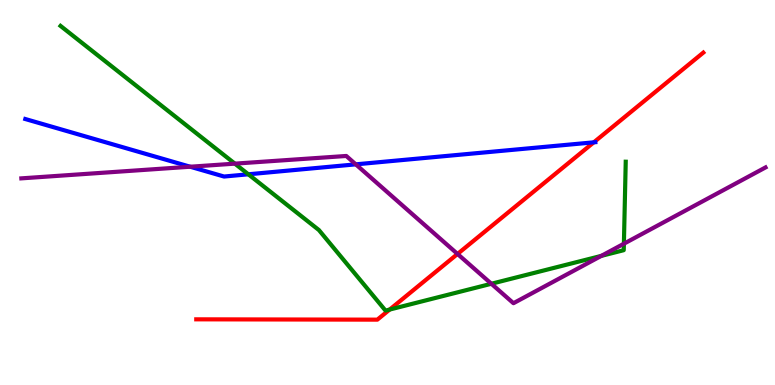[{'lines': ['blue', 'red'], 'intersections': [{'x': 7.66, 'y': 6.3}]}, {'lines': ['green', 'red'], 'intersections': [{'x': 5.03, 'y': 1.96}]}, {'lines': ['purple', 'red'], 'intersections': [{'x': 5.9, 'y': 3.4}]}, {'lines': ['blue', 'green'], 'intersections': [{'x': 3.2, 'y': 5.47}]}, {'lines': ['blue', 'purple'], 'intersections': [{'x': 2.45, 'y': 5.67}, {'x': 4.59, 'y': 5.73}]}, {'lines': ['green', 'purple'], 'intersections': [{'x': 3.03, 'y': 5.75}, {'x': 6.34, 'y': 2.63}, {'x': 7.76, 'y': 3.35}, {'x': 8.05, 'y': 3.67}]}]